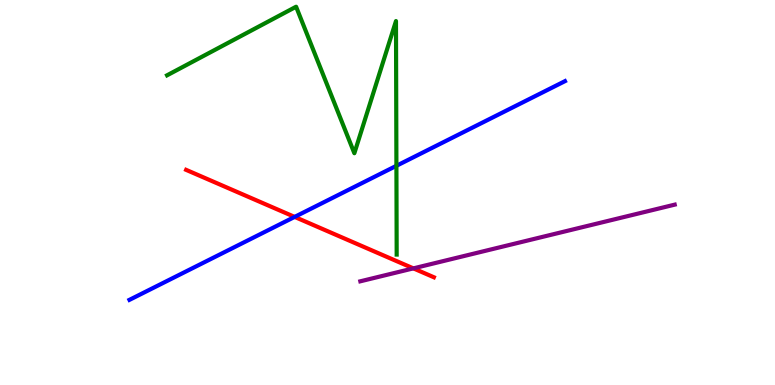[{'lines': ['blue', 'red'], 'intersections': [{'x': 3.8, 'y': 4.37}]}, {'lines': ['green', 'red'], 'intersections': []}, {'lines': ['purple', 'red'], 'intersections': [{'x': 5.33, 'y': 3.03}]}, {'lines': ['blue', 'green'], 'intersections': [{'x': 5.12, 'y': 5.69}]}, {'lines': ['blue', 'purple'], 'intersections': []}, {'lines': ['green', 'purple'], 'intersections': []}]